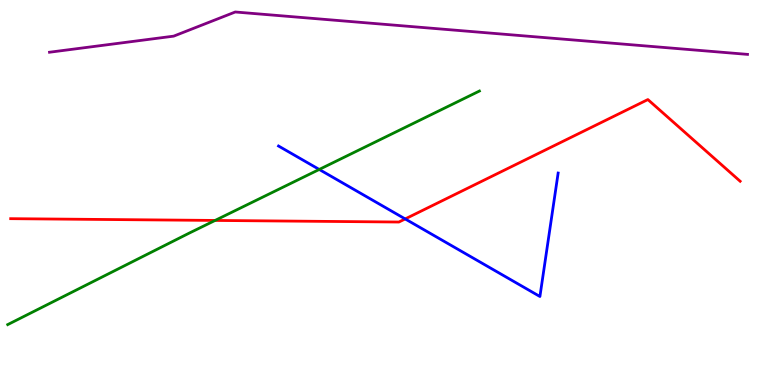[{'lines': ['blue', 'red'], 'intersections': [{'x': 5.23, 'y': 4.31}]}, {'lines': ['green', 'red'], 'intersections': [{'x': 2.78, 'y': 4.27}]}, {'lines': ['purple', 'red'], 'intersections': []}, {'lines': ['blue', 'green'], 'intersections': [{'x': 4.12, 'y': 5.6}]}, {'lines': ['blue', 'purple'], 'intersections': []}, {'lines': ['green', 'purple'], 'intersections': []}]